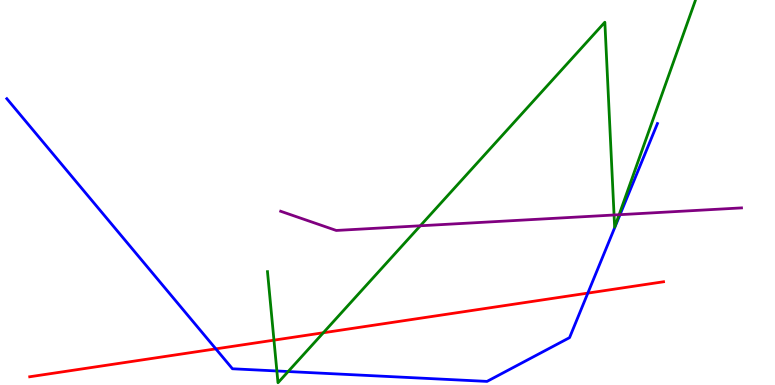[{'lines': ['blue', 'red'], 'intersections': [{'x': 2.78, 'y': 0.938}, {'x': 7.58, 'y': 2.39}]}, {'lines': ['green', 'red'], 'intersections': [{'x': 3.53, 'y': 1.16}, {'x': 4.17, 'y': 1.36}]}, {'lines': ['purple', 'red'], 'intersections': []}, {'lines': ['blue', 'green'], 'intersections': [{'x': 3.57, 'y': 0.364}, {'x': 3.72, 'y': 0.35}]}, {'lines': ['blue', 'purple'], 'intersections': [{'x': 8.0, 'y': 4.42}]}, {'lines': ['green', 'purple'], 'intersections': [{'x': 5.42, 'y': 4.14}, {'x': 7.92, 'y': 4.42}, {'x': 7.99, 'y': 4.42}]}]